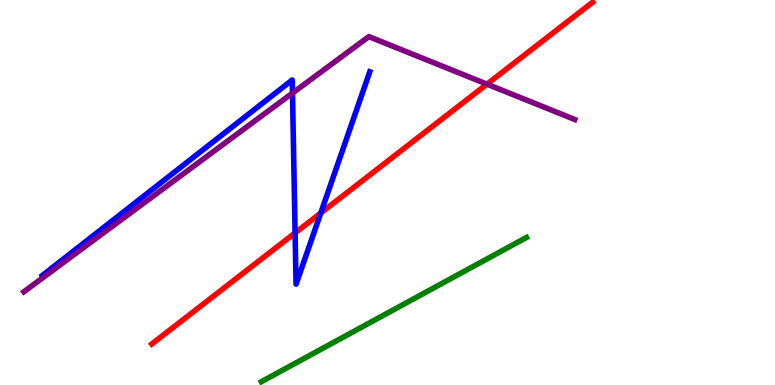[{'lines': ['blue', 'red'], 'intersections': [{'x': 3.81, 'y': 3.95}, {'x': 4.14, 'y': 4.47}]}, {'lines': ['green', 'red'], 'intersections': []}, {'lines': ['purple', 'red'], 'intersections': [{'x': 6.28, 'y': 7.81}]}, {'lines': ['blue', 'green'], 'intersections': []}, {'lines': ['blue', 'purple'], 'intersections': [{'x': 3.77, 'y': 7.58}]}, {'lines': ['green', 'purple'], 'intersections': []}]